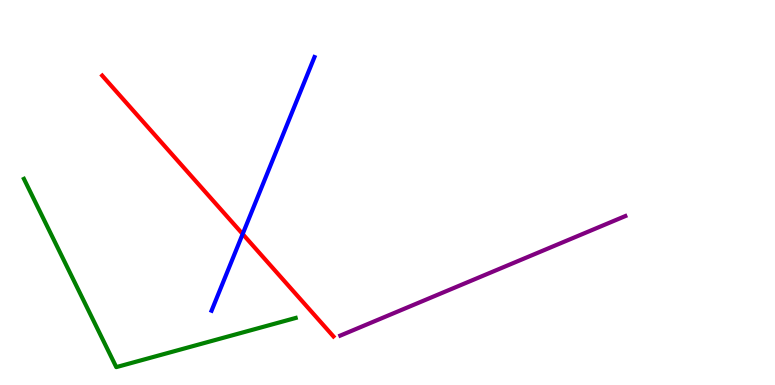[{'lines': ['blue', 'red'], 'intersections': [{'x': 3.13, 'y': 3.92}]}, {'lines': ['green', 'red'], 'intersections': []}, {'lines': ['purple', 'red'], 'intersections': []}, {'lines': ['blue', 'green'], 'intersections': []}, {'lines': ['blue', 'purple'], 'intersections': []}, {'lines': ['green', 'purple'], 'intersections': []}]